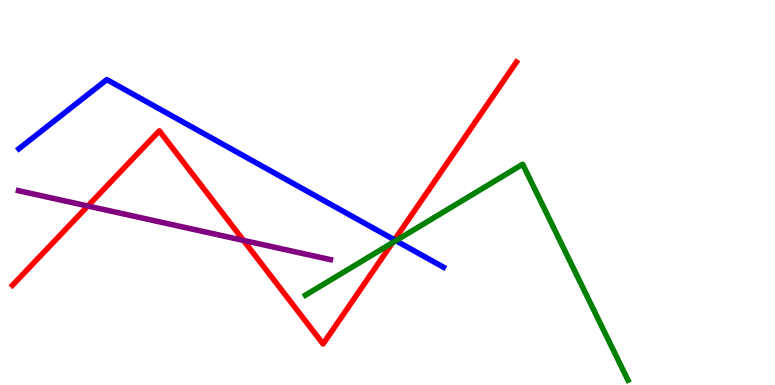[{'lines': ['blue', 'red'], 'intersections': [{'x': 5.09, 'y': 3.77}]}, {'lines': ['green', 'red'], 'intersections': [{'x': 5.07, 'y': 3.7}]}, {'lines': ['purple', 'red'], 'intersections': [{'x': 1.13, 'y': 4.65}, {'x': 3.14, 'y': 3.76}]}, {'lines': ['blue', 'green'], 'intersections': [{'x': 5.11, 'y': 3.75}]}, {'lines': ['blue', 'purple'], 'intersections': []}, {'lines': ['green', 'purple'], 'intersections': []}]